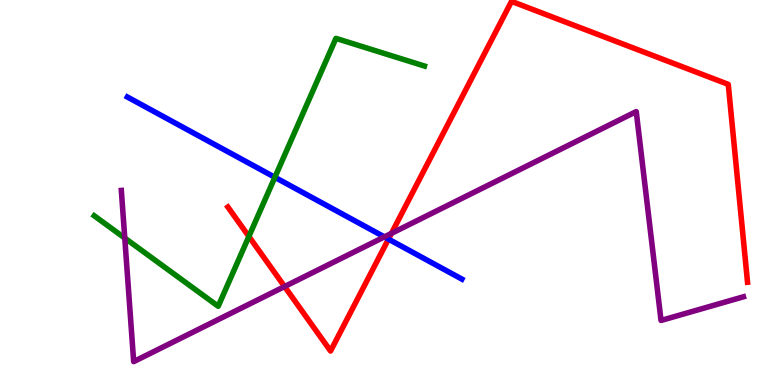[{'lines': ['blue', 'red'], 'intersections': [{'x': 5.01, 'y': 3.79}]}, {'lines': ['green', 'red'], 'intersections': [{'x': 3.21, 'y': 3.86}]}, {'lines': ['purple', 'red'], 'intersections': [{'x': 3.67, 'y': 2.56}, {'x': 5.05, 'y': 3.94}]}, {'lines': ['blue', 'green'], 'intersections': [{'x': 3.55, 'y': 5.39}]}, {'lines': ['blue', 'purple'], 'intersections': [{'x': 4.96, 'y': 3.85}]}, {'lines': ['green', 'purple'], 'intersections': [{'x': 1.61, 'y': 3.82}]}]